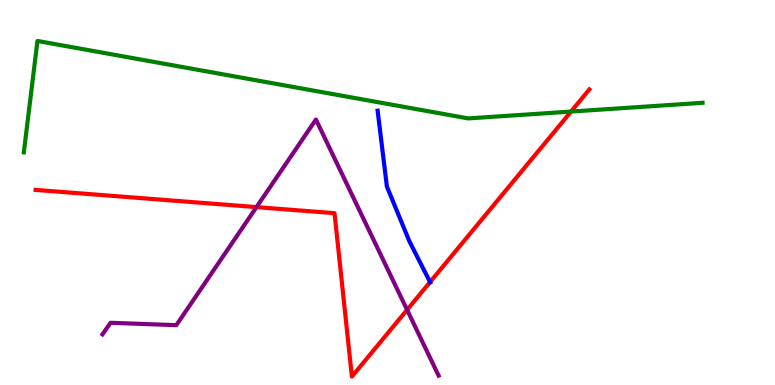[{'lines': ['blue', 'red'], 'intersections': [{'x': 5.55, 'y': 2.67}]}, {'lines': ['green', 'red'], 'intersections': [{'x': 7.37, 'y': 7.1}]}, {'lines': ['purple', 'red'], 'intersections': [{'x': 3.31, 'y': 4.62}, {'x': 5.25, 'y': 1.95}]}, {'lines': ['blue', 'green'], 'intersections': []}, {'lines': ['blue', 'purple'], 'intersections': []}, {'lines': ['green', 'purple'], 'intersections': []}]